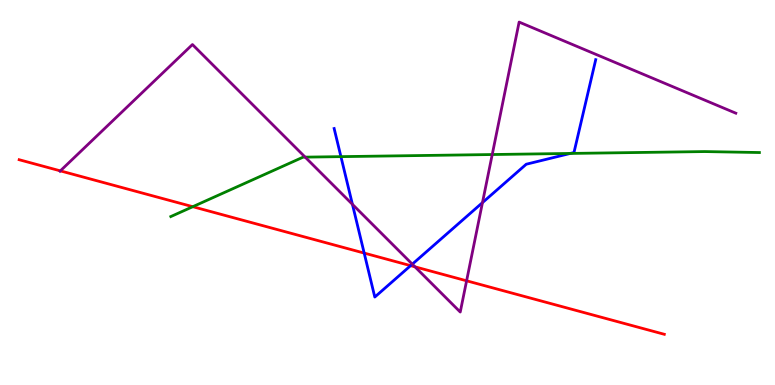[{'lines': ['blue', 'red'], 'intersections': [{'x': 4.7, 'y': 3.43}, {'x': 5.3, 'y': 3.1}]}, {'lines': ['green', 'red'], 'intersections': [{'x': 2.49, 'y': 4.63}]}, {'lines': ['purple', 'red'], 'intersections': [{'x': 0.779, 'y': 5.56}, {'x': 5.35, 'y': 3.07}, {'x': 6.02, 'y': 2.71}]}, {'lines': ['blue', 'green'], 'intersections': [{'x': 4.4, 'y': 5.93}, {'x': 7.36, 'y': 6.01}]}, {'lines': ['blue', 'purple'], 'intersections': [{'x': 4.55, 'y': 4.69}, {'x': 5.32, 'y': 3.14}, {'x': 6.23, 'y': 4.74}]}, {'lines': ['green', 'purple'], 'intersections': [{'x': 3.94, 'y': 5.92}, {'x': 6.35, 'y': 5.99}]}]